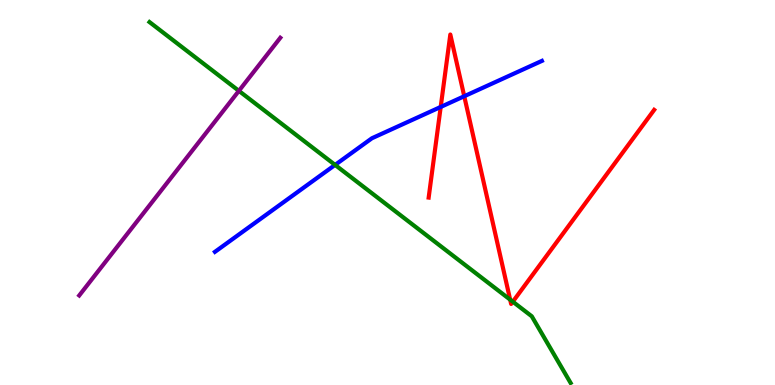[{'lines': ['blue', 'red'], 'intersections': [{'x': 5.69, 'y': 7.22}, {'x': 5.99, 'y': 7.5}]}, {'lines': ['green', 'red'], 'intersections': [{'x': 6.58, 'y': 2.22}, {'x': 6.62, 'y': 2.16}]}, {'lines': ['purple', 'red'], 'intersections': []}, {'lines': ['blue', 'green'], 'intersections': [{'x': 4.32, 'y': 5.72}]}, {'lines': ['blue', 'purple'], 'intersections': []}, {'lines': ['green', 'purple'], 'intersections': [{'x': 3.08, 'y': 7.64}]}]